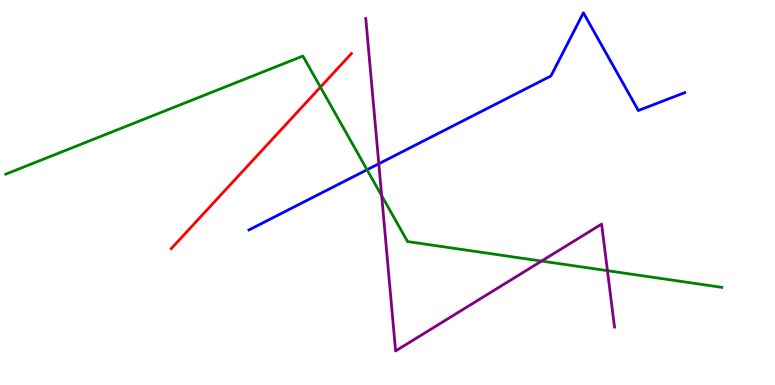[{'lines': ['blue', 'red'], 'intersections': []}, {'lines': ['green', 'red'], 'intersections': [{'x': 4.13, 'y': 7.74}]}, {'lines': ['purple', 'red'], 'intersections': []}, {'lines': ['blue', 'green'], 'intersections': [{'x': 4.74, 'y': 5.59}]}, {'lines': ['blue', 'purple'], 'intersections': [{'x': 4.89, 'y': 5.75}]}, {'lines': ['green', 'purple'], 'intersections': [{'x': 4.92, 'y': 4.92}, {'x': 6.99, 'y': 3.22}, {'x': 7.84, 'y': 2.97}]}]